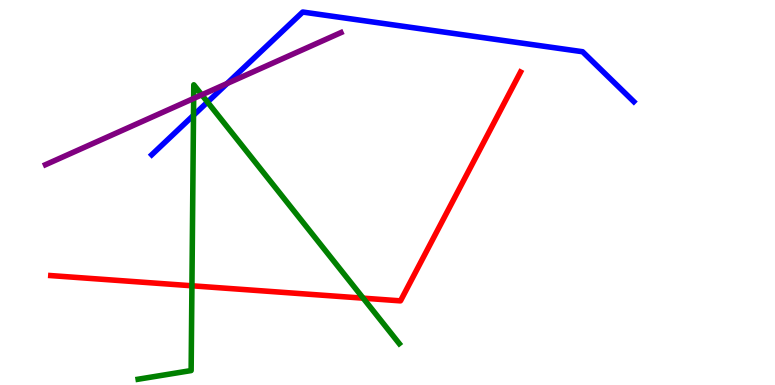[{'lines': ['blue', 'red'], 'intersections': []}, {'lines': ['green', 'red'], 'intersections': [{'x': 2.48, 'y': 2.58}, {'x': 4.69, 'y': 2.26}]}, {'lines': ['purple', 'red'], 'intersections': []}, {'lines': ['blue', 'green'], 'intersections': [{'x': 2.5, 'y': 7.01}, {'x': 2.68, 'y': 7.35}]}, {'lines': ['blue', 'purple'], 'intersections': [{'x': 2.93, 'y': 7.83}]}, {'lines': ['green', 'purple'], 'intersections': [{'x': 2.5, 'y': 7.44}, {'x': 2.6, 'y': 7.54}]}]